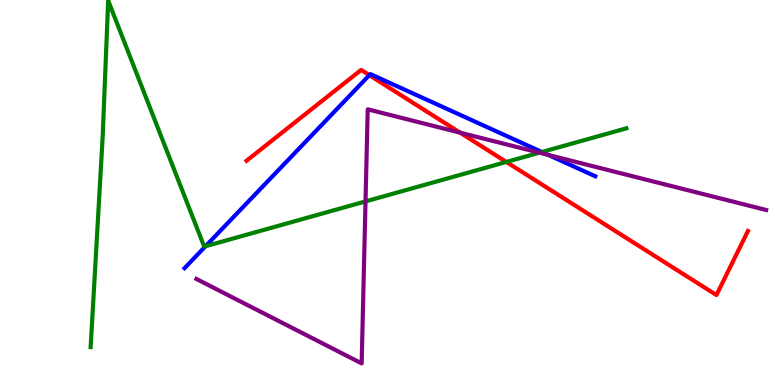[{'lines': ['blue', 'red'], 'intersections': [{'x': 4.77, 'y': 8.05}]}, {'lines': ['green', 'red'], 'intersections': [{'x': 6.53, 'y': 5.79}]}, {'lines': ['purple', 'red'], 'intersections': [{'x': 5.94, 'y': 6.55}]}, {'lines': ['blue', 'green'], 'intersections': [{'x': 2.65, 'y': 3.6}, {'x': 6.99, 'y': 6.05}]}, {'lines': ['blue', 'purple'], 'intersections': [{'x': 7.08, 'y': 5.97}]}, {'lines': ['green', 'purple'], 'intersections': [{'x': 4.72, 'y': 4.77}, {'x': 6.96, 'y': 6.03}]}]